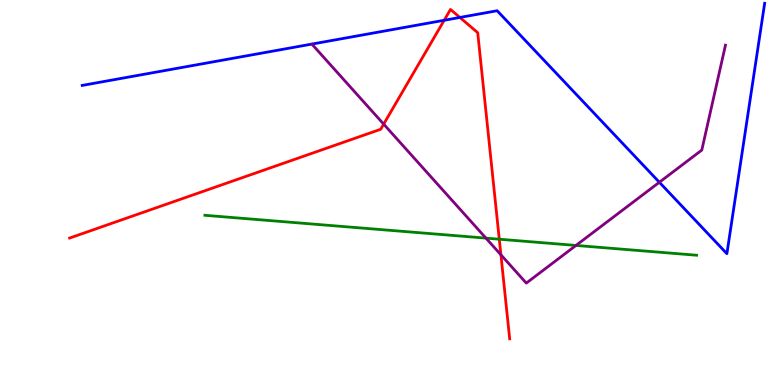[{'lines': ['blue', 'red'], 'intersections': [{'x': 5.73, 'y': 9.47}, {'x': 5.93, 'y': 9.55}]}, {'lines': ['green', 'red'], 'intersections': [{'x': 6.44, 'y': 3.79}]}, {'lines': ['purple', 'red'], 'intersections': [{'x': 4.95, 'y': 6.78}, {'x': 6.46, 'y': 3.38}]}, {'lines': ['blue', 'green'], 'intersections': []}, {'lines': ['blue', 'purple'], 'intersections': [{'x': 8.51, 'y': 5.27}]}, {'lines': ['green', 'purple'], 'intersections': [{'x': 6.27, 'y': 3.81}, {'x': 7.43, 'y': 3.62}]}]